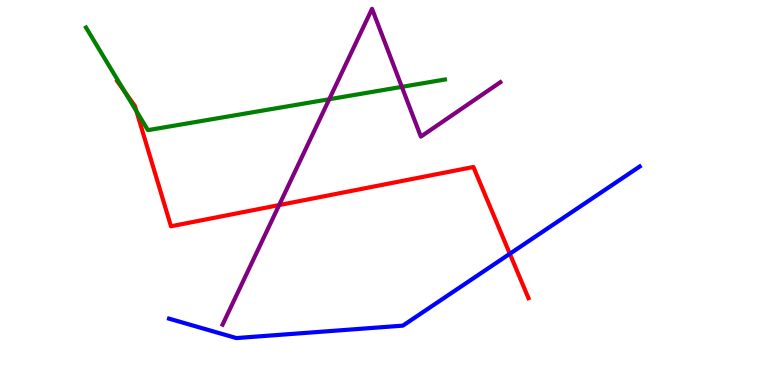[{'lines': ['blue', 'red'], 'intersections': [{'x': 6.58, 'y': 3.41}]}, {'lines': ['green', 'red'], 'intersections': [{'x': 1.61, 'y': 7.62}, {'x': 1.76, 'y': 7.11}]}, {'lines': ['purple', 'red'], 'intersections': [{'x': 3.6, 'y': 4.67}]}, {'lines': ['blue', 'green'], 'intersections': []}, {'lines': ['blue', 'purple'], 'intersections': []}, {'lines': ['green', 'purple'], 'intersections': [{'x': 4.25, 'y': 7.42}, {'x': 5.19, 'y': 7.74}]}]